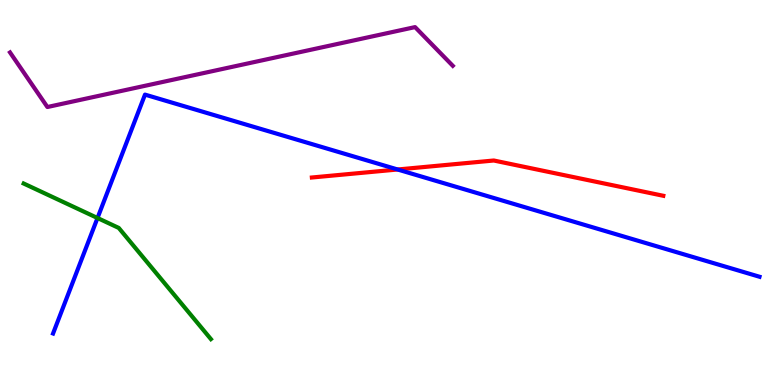[{'lines': ['blue', 'red'], 'intersections': [{'x': 5.13, 'y': 5.6}]}, {'lines': ['green', 'red'], 'intersections': []}, {'lines': ['purple', 'red'], 'intersections': []}, {'lines': ['blue', 'green'], 'intersections': [{'x': 1.26, 'y': 4.34}]}, {'lines': ['blue', 'purple'], 'intersections': []}, {'lines': ['green', 'purple'], 'intersections': []}]